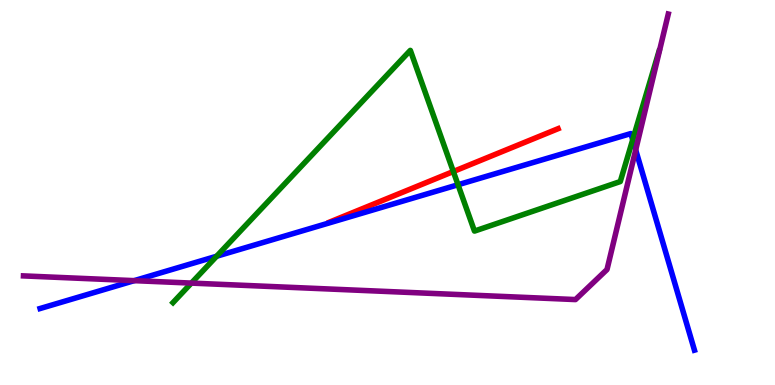[{'lines': ['blue', 'red'], 'intersections': []}, {'lines': ['green', 'red'], 'intersections': [{'x': 5.85, 'y': 5.54}]}, {'lines': ['purple', 'red'], 'intersections': []}, {'lines': ['blue', 'green'], 'intersections': [{'x': 2.8, 'y': 3.34}, {'x': 5.91, 'y': 5.2}, {'x': 8.16, 'y': 6.37}]}, {'lines': ['blue', 'purple'], 'intersections': [{'x': 1.73, 'y': 2.71}, {'x': 8.2, 'y': 6.11}]}, {'lines': ['green', 'purple'], 'intersections': [{'x': 2.47, 'y': 2.65}]}]